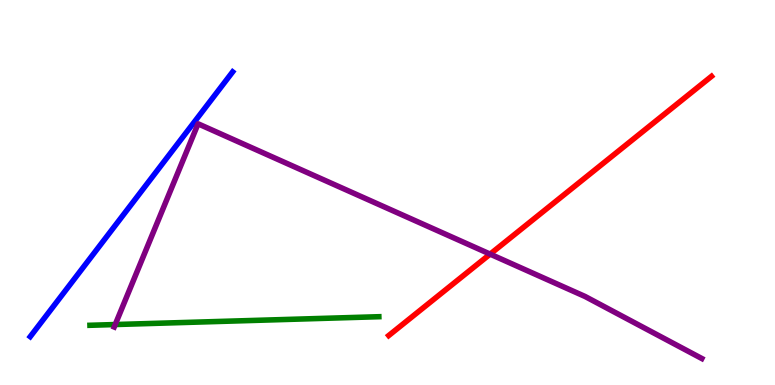[{'lines': ['blue', 'red'], 'intersections': []}, {'lines': ['green', 'red'], 'intersections': []}, {'lines': ['purple', 'red'], 'intersections': [{'x': 6.32, 'y': 3.4}]}, {'lines': ['blue', 'green'], 'intersections': []}, {'lines': ['blue', 'purple'], 'intersections': []}, {'lines': ['green', 'purple'], 'intersections': [{'x': 1.49, 'y': 1.57}]}]